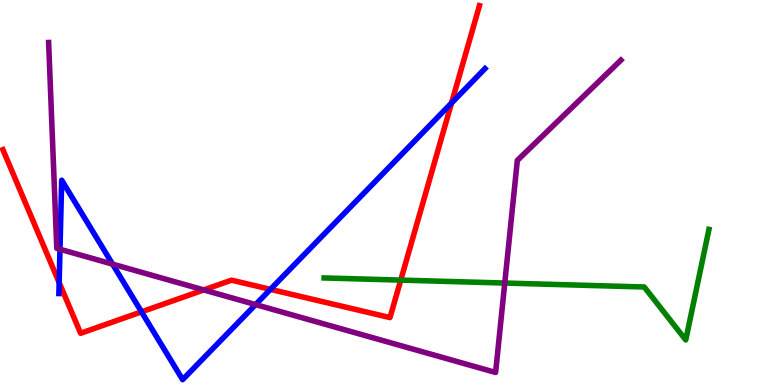[{'lines': ['blue', 'red'], 'intersections': [{'x': 0.763, 'y': 2.66}, {'x': 1.83, 'y': 1.9}, {'x': 3.49, 'y': 2.48}, {'x': 5.83, 'y': 7.32}]}, {'lines': ['green', 'red'], 'intersections': [{'x': 5.17, 'y': 2.72}]}, {'lines': ['purple', 'red'], 'intersections': [{'x': 2.63, 'y': 2.47}]}, {'lines': ['blue', 'green'], 'intersections': []}, {'lines': ['blue', 'purple'], 'intersections': [{'x': 0.774, 'y': 3.53}, {'x': 1.45, 'y': 3.14}, {'x': 3.3, 'y': 2.09}]}, {'lines': ['green', 'purple'], 'intersections': [{'x': 6.51, 'y': 2.65}]}]